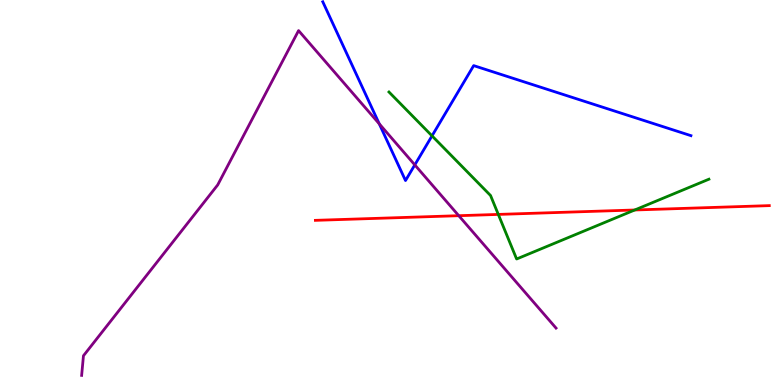[{'lines': ['blue', 'red'], 'intersections': []}, {'lines': ['green', 'red'], 'intersections': [{'x': 6.43, 'y': 4.43}, {'x': 8.19, 'y': 4.55}]}, {'lines': ['purple', 'red'], 'intersections': [{'x': 5.92, 'y': 4.4}]}, {'lines': ['blue', 'green'], 'intersections': [{'x': 5.57, 'y': 6.47}]}, {'lines': ['blue', 'purple'], 'intersections': [{'x': 4.89, 'y': 6.78}, {'x': 5.35, 'y': 5.72}]}, {'lines': ['green', 'purple'], 'intersections': []}]